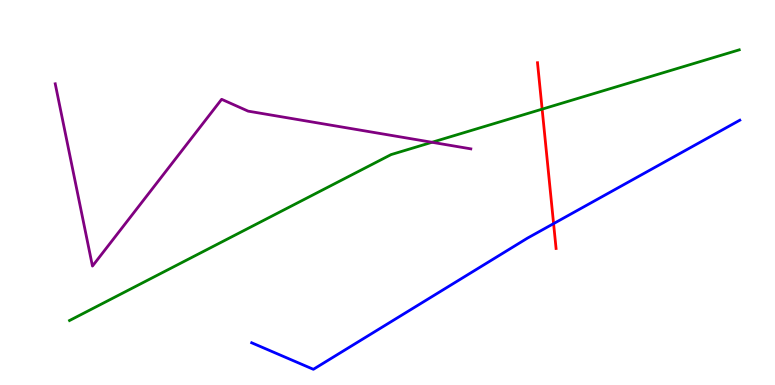[{'lines': ['blue', 'red'], 'intersections': [{'x': 7.14, 'y': 4.19}]}, {'lines': ['green', 'red'], 'intersections': [{'x': 7.0, 'y': 7.17}]}, {'lines': ['purple', 'red'], 'intersections': []}, {'lines': ['blue', 'green'], 'intersections': []}, {'lines': ['blue', 'purple'], 'intersections': []}, {'lines': ['green', 'purple'], 'intersections': [{'x': 5.57, 'y': 6.3}]}]